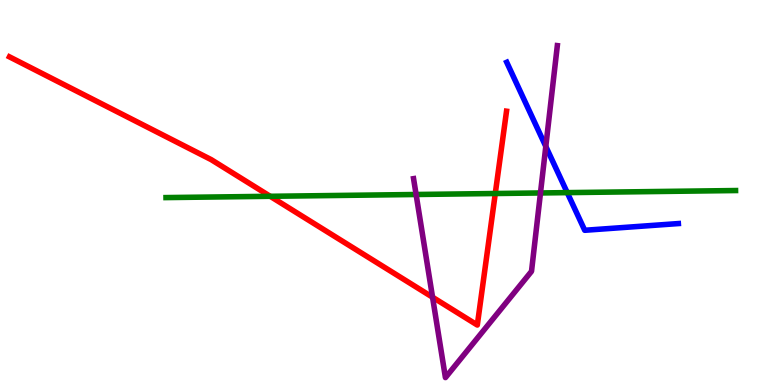[{'lines': ['blue', 'red'], 'intersections': []}, {'lines': ['green', 'red'], 'intersections': [{'x': 3.49, 'y': 4.9}, {'x': 6.39, 'y': 4.97}]}, {'lines': ['purple', 'red'], 'intersections': [{'x': 5.58, 'y': 2.28}]}, {'lines': ['blue', 'green'], 'intersections': [{'x': 7.32, 'y': 5.0}]}, {'lines': ['blue', 'purple'], 'intersections': [{'x': 7.04, 'y': 6.2}]}, {'lines': ['green', 'purple'], 'intersections': [{'x': 5.37, 'y': 4.95}, {'x': 6.97, 'y': 4.99}]}]